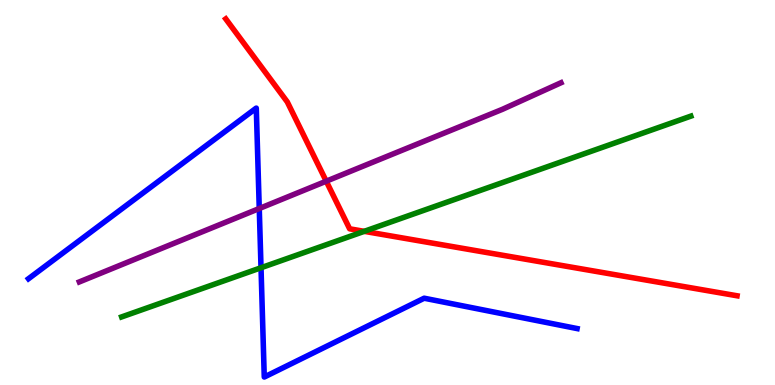[{'lines': ['blue', 'red'], 'intersections': []}, {'lines': ['green', 'red'], 'intersections': [{'x': 4.7, 'y': 3.99}]}, {'lines': ['purple', 'red'], 'intersections': [{'x': 4.21, 'y': 5.29}]}, {'lines': ['blue', 'green'], 'intersections': [{'x': 3.37, 'y': 3.05}]}, {'lines': ['blue', 'purple'], 'intersections': [{'x': 3.35, 'y': 4.58}]}, {'lines': ['green', 'purple'], 'intersections': []}]